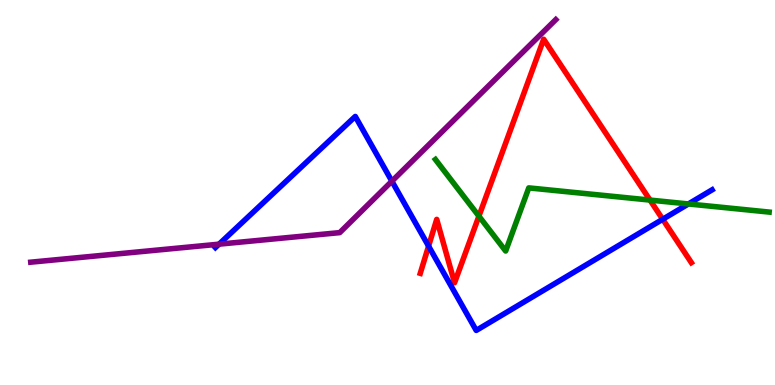[{'lines': ['blue', 'red'], 'intersections': [{'x': 5.53, 'y': 3.61}, {'x': 8.55, 'y': 4.3}]}, {'lines': ['green', 'red'], 'intersections': [{'x': 6.18, 'y': 4.39}, {'x': 8.39, 'y': 4.8}]}, {'lines': ['purple', 'red'], 'intersections': []}, {'lines': ['blue', 'green'], 'intersections': [{'x': 8.88, 'y': 4.7}]}, {'lines': ['blue', 'purple'], 'intersections': [{'x': 2.83, 'y': 3.66}, {'x': 5.06, 'y': 5.29}]}, {'lines': ['green', 'purple'], 'intersections': []}]